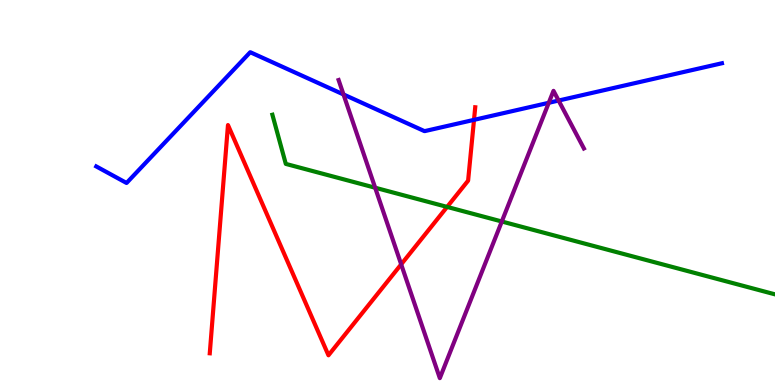[{'lines': ['blue', 'red'], 'intersections': [{'x': 6.12, 'y': 6.89}]}, {'lines': ['green', 'red'], 'intersections': [{'x': 5.77, 'y': 4.63}]}, {'lines': ['purple', 'red'], 'intersections': [{'x': 5.18, 'y': 3.13}]}, {'lines': ['blue', 'green'], 'intersections': []}, {'lines': ['blue', 'purple'], 'intersections': [{'x': 4.43, 'y': 7.55}, {'x': 7.08, 'y': 7.33}, {'x': 7.21, 'y': 7.39}]}, {'lines': ['green', 'purple'], 'intersections': [{'x': 4.84, 'y': 5.12}, {'x': 6.47, 'y': 4.25}]}]